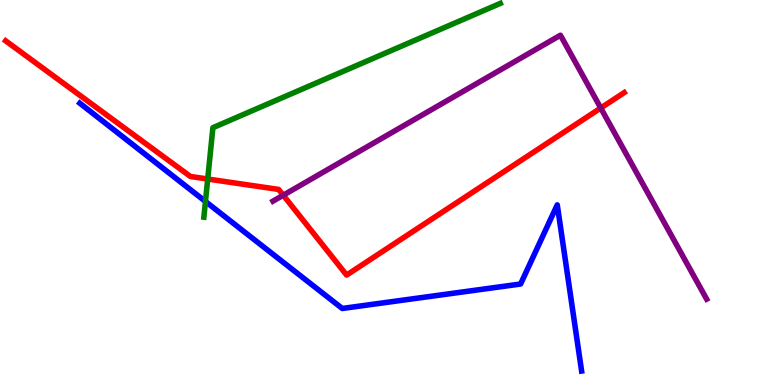[{'lines': ['blue', 'red'], 'intersections': []}, {'lines': ['green', 'red'], 'intersections': [{'x': 2.68, 'y': 5.35}]}, {'lines': ['purple', 'red'], 'intersections': [{'x': 3.65, 'y': 4.93}, {'x': 7.75, 'y': 7.19}]}, {'lines': ['blue', 'green'], 'intersections': [{'x': 2.65, 'y': 4.77}]}, {'lines': ['blue', 'purple'], 'intersections': []}, {'lines': ['green', 'purple'], 'intersections': []}]